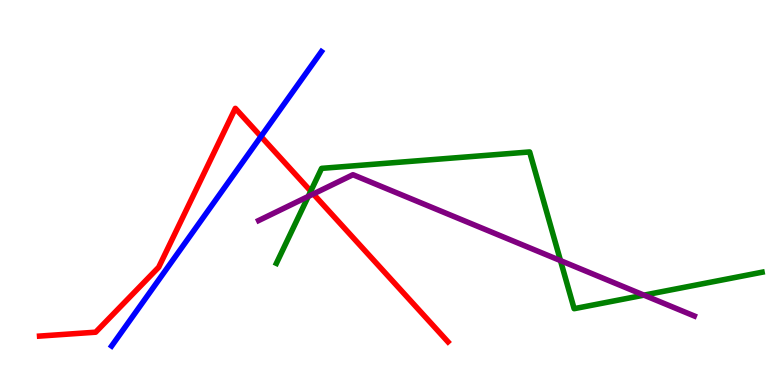[{'lines': ['blue', 'red'], 'intersections': [{'x': 3.37, 'y': 6.46}]}, {'lines': ['green', 'red'], 'intersections': [{'x': 4.01, 'y': 5.03}]}, {'lines': ['purple', 'red'], 'intersections': [{'x': 4.04, 'y': 4.96}]}, {'lines': ['blue', 'green'], 'intersections': []}, {'lines': ['blue', 'purple'], 'intersections': []}, {'lines': ['green', 'purple'], 'intersections': [{'x': 3.98, 'y': 4.9}, {'x': 7.23, 'y': 3.23}, {'x': 8.31, 'y': 2.33}]}]